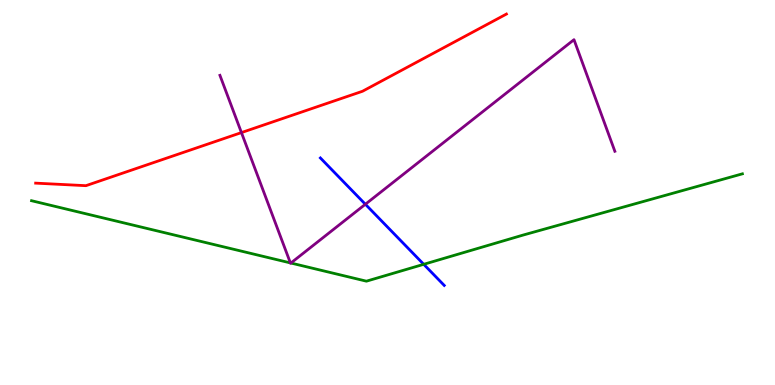[{'lines': ['blue', 'red'], 'intersections': []}, {'lines': ['green', 'red'], 'intersections': []}, {'lines': ['purple', 'red'], 'intersections': [{'x': 3.12, 'y': 6.56}]}, {'lines': ['blue', 'green'], 'intersections': [{'x': 5.47, 'y': 3.13}]}, {'lines': ['blue', 'purple'], 'intersections': [{'x': 4.71, 'y': 4.69}]}, {'lines': ['green', 'purple'], 'intersections': [{'x': 3.75, 'y': 3.17}, {'x': 3.75, 'y': 3.17}]}]